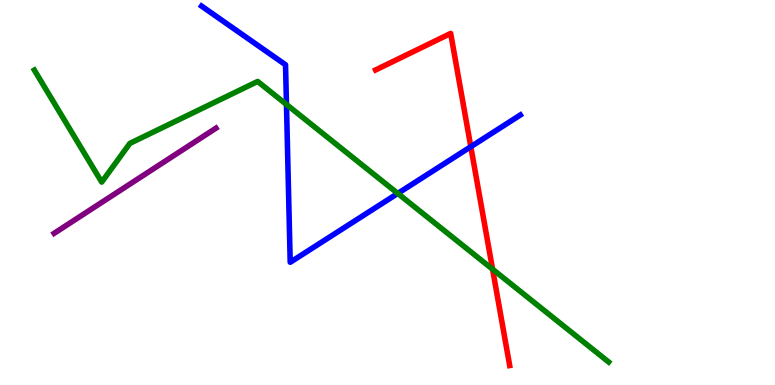[{'lines': ['blue', 'red'], 'intersections': [{'x': 6.07, 'y': 6.19}]}, {'lines': ['green', 'red'], 'intersections': [{'x': 6.36, 'y': 3.01}]}, {'lines': ['purple', 'red'], 'intersections': []}, {'lines': ['blue', 'green'], 'intersections': [{'x': 3.7, 'y': 7.29}, {'x': 5.13, 'y': 4.98}]}, {'lines': ['blue', 'purple'], 'intersections': []}, {'lines': ['green', 'purple'], 'intersections': []}]